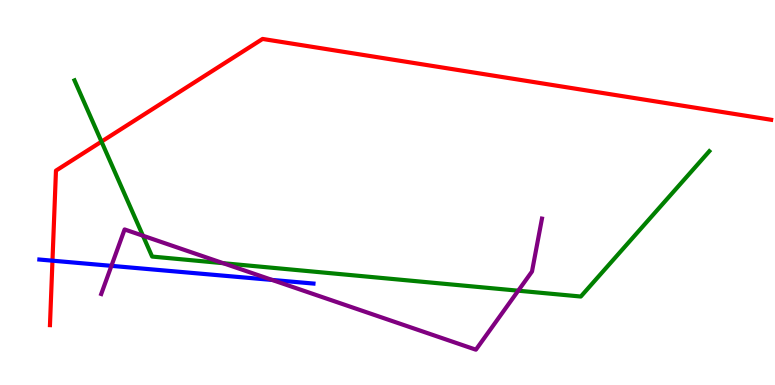[{'lines': ['blue', 'red'], 'intersections': [{'x': 0.677, 'y': 3.23}]}, {'lines': ['green', 'red'], 'intersections': [{'x': 1.31, 'y': 6.32}]}, {'lines': ['purple', 'red'], 'intersections': []}, {'lines': ['blue', 'green'], 'intersections': []}, {'lines': ['blue', 'purple'], 'intersections': [{'x': 1.44, 'y': 3.09}, {'x': 3.51, 'y': 2.73}]}, {'lines': ['green', 'purple'], 'intersections': [{'x': 1.84, 'y': 3.88}, {'x': 2.88, 'y': 3.16}, {'x': 6.69, 'y': 2.45}]}]